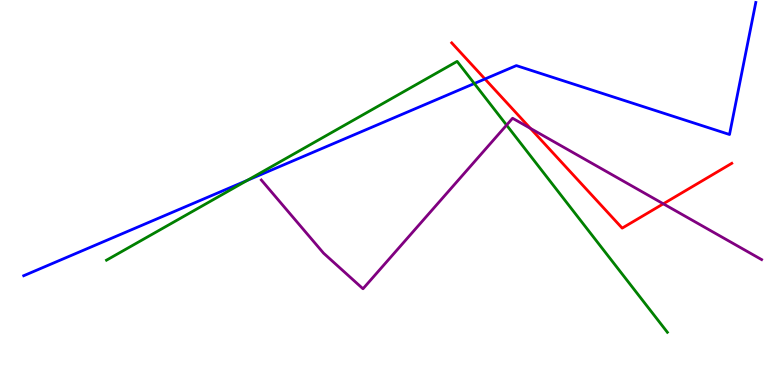[{'lines': ['blue', 'red'], 'intersections': [{'x': 6.26, 'y': 7.95}]}, {'lines': ['green', 'red'], 'intersections': []}, {'lines': ['purple', 'red'], 'intersections': [{'x': 6.84, 'y': 6.67}, {'x': 8.56, 'y': 4.71}]}, {'lines': ['blue', 'green'], 'intersections': [{'x': 3.19, 'y': 5.32}, {'x': 6.12, 'y': 7.83}]}, {'lines': ['blue', 'purple'], 'intersections': []}, {'lines': ['green', 'purple'], 'intersections': [{'x': 6.54, 'y': 6.75}]}]